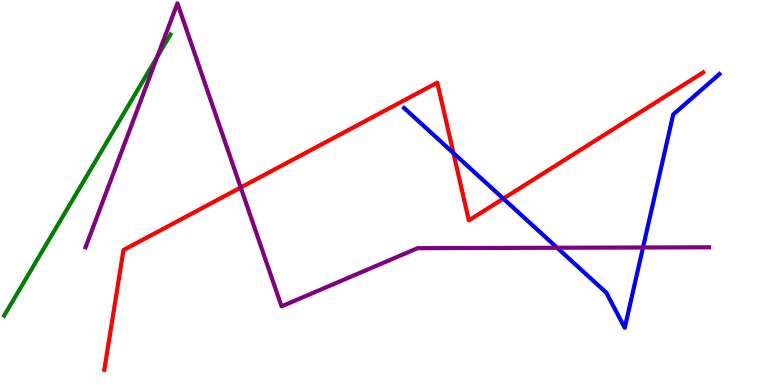[{'lines': ['blue', 'red'], 'intersections': [{'x': 5.85, 'y': 6.02}, {'x': 6.49, 'y': 4.84}]}, {'lines': ['green', 'red'], 'intersections': []}, {'lines': ['purple', 'red'], 'intersections': [{'x': 3.11, 'y': 5.13}]}, {'lines': ['blue', 'green'], 'intersections': []}, {'lines': ['blue', 'purple'], 'intersections': [{'x': 7.19, 'y': 3.56}, {'x': 8.3, 'y': 3.57}]}, {'lines': ['green', 'purple'], 'intersections': [{'x': 2.03, 'y': 8.53}]}]